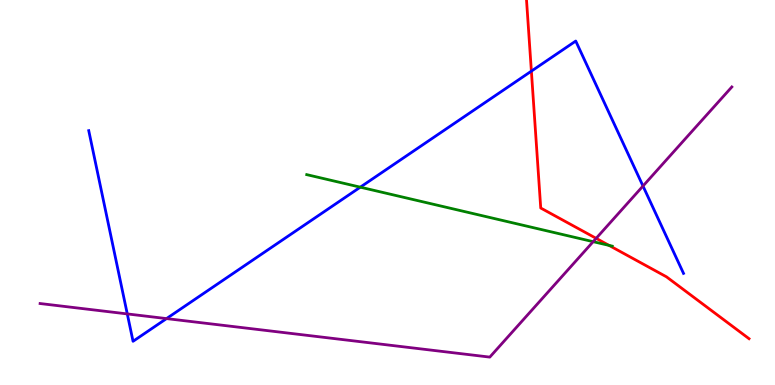[{'lines': ['blue', 'red'], 'intersections': [{'x': 6.86, 'y': 8.15}]}, {'lines': ['green', 'red'], 'intersections': [{'x': 7.86, 'y': 3.63}]}, {'lines': ['purple', 'red'], 'intersections': [{'x': 7.69, 'y': 3.81}]}, {'lines': ['blue', 'green'], 'intersections': [{'x': 4.65, 'y': 5.14}]}, {'lines': ['blue', 'purple'], 'intersections': [{'x': 1.64, 'y': 1.85}, {'x': 2.15, 'y': 1.72}, {'x': 8.3, 'y': 5.17}]}, {'lines': ['green', 'purple'], 'intersections': [{'x': 7.65, 'y': 3.72}]}]